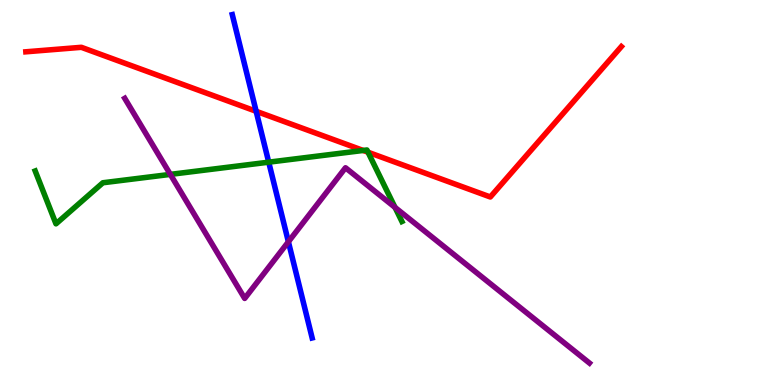[{'lines': ['blue', 'red'], 'intersections': [{'x': 3.31, 'y': 7.11}]}, {'lines': ['green', 'red'], 'intersections': [{'x': 4.69, 'y': 6.09}, {'x': 4.75, 'y': 6.05}]}, {'lines': ['purple', 'red'], 'intersections': []}, {'lines': ['blue', 'green'], 'intersections': [{'x': 3.47, 'y': 5.79}]}, {'lines': ['blue', 'purple'], 'intersections': [{'x': 3.72, 'y': 3.72}]}, {'lines': ['green', 'purple'], 'intersections': [{'x': 2.2, 'y': 5.47}, {'x': 5.1, 'y': 4.61}]}]